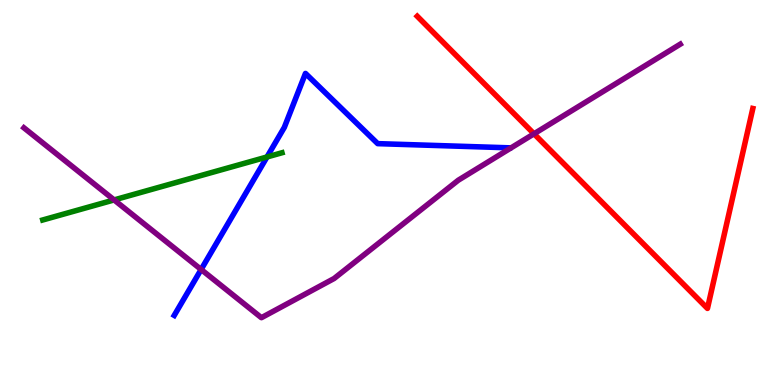[{'lines': ['blue', 'red'], 'intersections': []}, {'lines': ['green', 'red'], 'intersections': []}, {'lines': ['purple', 'red'], 'intersections': [{'x': 6.89, 'y': 6.52}]}, {'lines': ['blue', 'green'], 'intersections': [{'x': 3.45, 'y': 5.92}]}, {'lines': ['blue', 'purple'], 'intersections': [{'x': 2.6, 'y': 3.0}]}, {'lines': ['green', 'purple'], 'intersections': [{'x': 1.47, 'y': 4.81}]}]